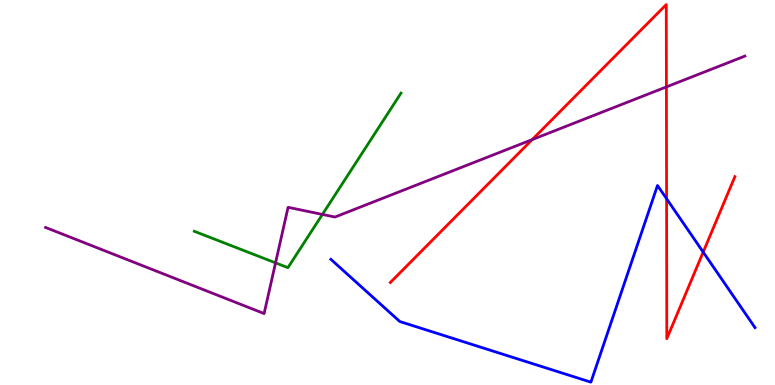[{'lines': ['blue', 'red'], 'intersections': [{'x': 8.6, 'y': 4.84}, {'x': 9.07, 'y': 3.45}]}, {'lines': ['green', 'red'], 'intersections': []}, {'lines': ['purple', 'red'], 'intersections': [{'x': 6.87, 'y': 6.37}, {'x': 8.6, 'y': 7.74}]}, {'lines': ['blue', 'green'], 'intersections': []}, {'lines': ['blue', 'purple'], 'intersections': []}, {'lines': ['green', 'purple'], 'intersections': [{'x': 3.56, 'y': 3.17}, {'x': 4.16, 'y': 4.43}]}]